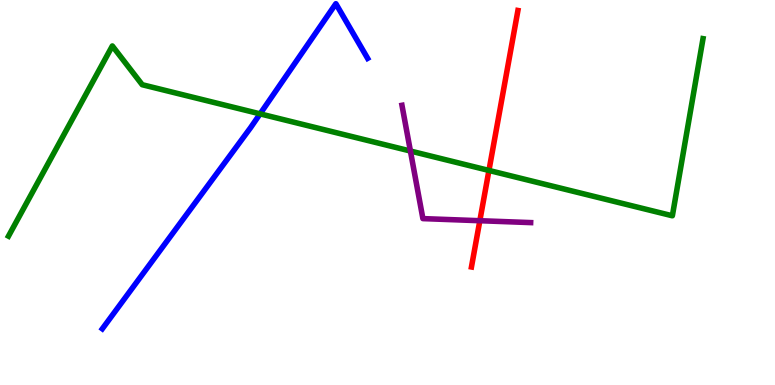[{'lines': ['blue', 'red'], 'intersections': []}, {'lines': ['green', 'red'], 'intersections': [{'x': 6.31, 'y': 5.57}]}, {'lines': ['purple', 'red'], 'intersections': [{'x': 6.19, 'y': 4.27}]}, {'lines': ['blue', 'green'], 'intersections': [{'x': 3.36, 'y': 7.04}]}, {'lines': ['blue', 'purple'], 'intersections': []}, {'lines': ['green', 'purple'], 'intersections': [{'x': 5.3, 'y': 6.08}]}]